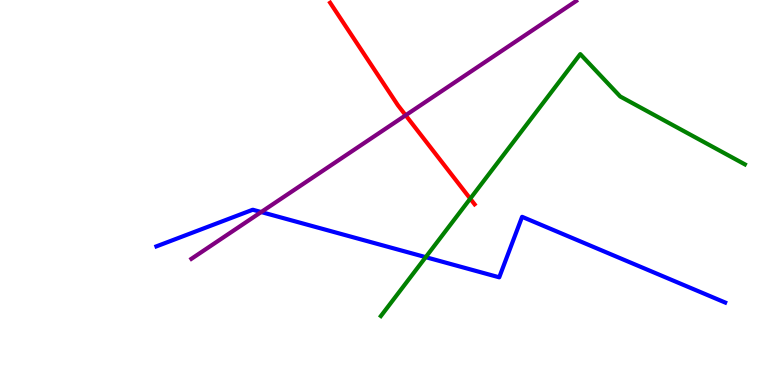[{'lines': ['blue', 'red'], 'intersections': []}, {'lines': ['green', 'red'], 'intersections': [{'x': 6.07, 'y': 4.84}]}, {'lines': ['purple', 'red'], 'intersections': [{'x': 5.23, 'y': 7.01}]}, {'lines': ['blue', 'green'], 'intersections': [{'x': 5.49, 'y': 3.32}]}, {'lines': ['blue', 'purple'], 'intersections': [{'x': 3.37, 'y': 4.49}]}, {'lines': ['green', 'purple'], 'intersections': []}]